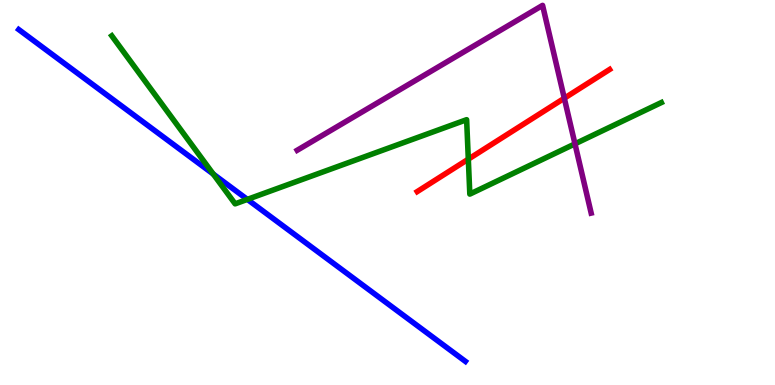[{'lines': ['blue', 'red'], 'intersections': []}, {'lines': ['green', 'red'], 'intersections': [{'x': 6.04, 'y': 5.87}]}, {'lines': ['purple', 'red'], 'intersections': [{'x': 7.28, 'y': 7.45}]}, {'lines': ['blue', 'green'], 'intersections': [{'x': 2.75, 'y': 5.48}, {'x': 3.19, 'y': 4.82}]}, {'lines': ['blue', 'purple'], 'intersections': []}, {'lines': ['green', 'purple'], 'intersections': [{'x': 7.42, 'y': 6.26}]}]